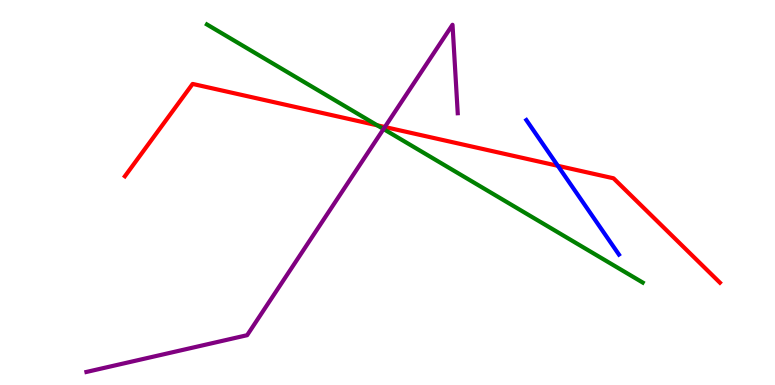[{'lines': ['blue', 'red'], 'intersections': [{'x': 7.2, 'y': 5.69}]}, {'lines': ['green', 'red'], 'intersections': [{'x': 4.87, 'y': 6.75}]}, {'lines': ['purple', 'red'], 'intersections': [{'x': 4.97, 'y': 6.7}]}, {'lines': ['blue', 'green'], 'intersections': []}, {'lines': ['blue', 'purple'], 'intersections': []}, {'lines': ['green', 'purple'], 'intersections': [{'x': 4.95, 'y': 6.65}]}]